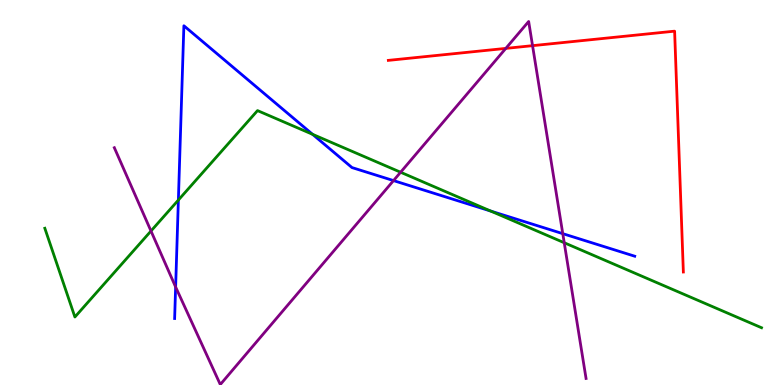[{'lines': ['blue', 'red'], 'intersections': []}, {'lines': ['green', 'red'], 'intersections': []}, {'lines': ['purple', 'red'], 'intersections': [{'x': 6.53, 'y': 8.74}, {'x': 6.87, 'y': 8.81}]}, {'lines': ['blue', 'green'], 'intersections': [{'x': 2.3, 'y': 4.8}, {'x': 4.03, 'y': 6.51}, {'x': 6.33, 'y': 4.52}]}, {'lines': ['blue', 'purple'], 'intersections': [{'x': 2.27, 'y': 2.55}, {'x': 5.08, 'y': 5.31}, {'x': 7.26, 'y': 3.93}]}, {'lines': ['green', 'purple'], 'intersections': [{'x': 1.95, 'y': 4.0}, {'x': 5.17, 'y': 5.53}, {'x': 7.28, 'y': 3.7}]}]